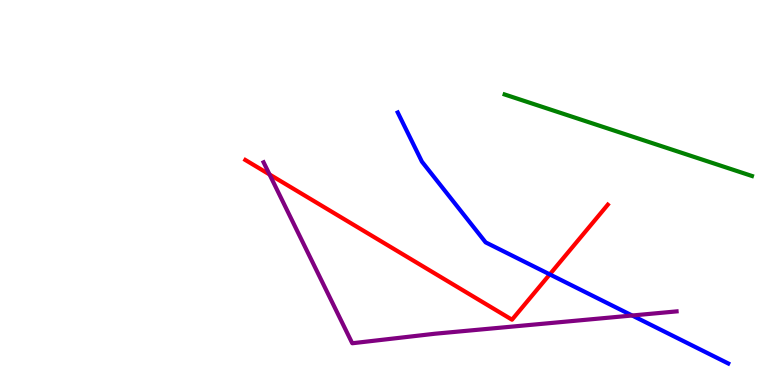[{'lines': ['blue', 'red'], 'intersections': [{'x': 7.09, 'y': 2.87}]}, {'lines': ['green', 'red'], 'intersections': []}, {'lines': ['purple', 'red'], 'intersections': [{'x': 3.48, 'y': 5.47}]}, {'lines': ['blue', 'green'], 'intersections': []}, {'lines': ['blue', 'purple'], 'intersections': [{'x': 8.16, 'y': 1.81}]}, {'lines': ['green', 'purple'], 'intersections': []}]